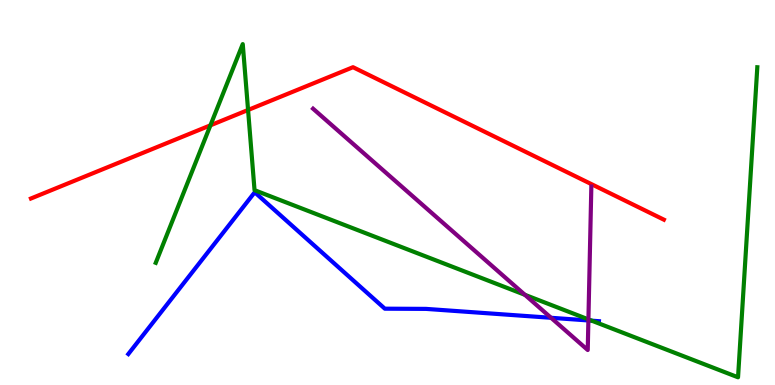[{'lines': ['blue', 'red'], 'intersections': []}, {'lines': ['green', 'red'], 'intersections': [{'x': 2.72, 'y': 6.74}, {'x': 3.2, 'y': 7.14}]}, {'lines': ['purple', 'red'], 'intersections': []}, {'lines': ['blue', 'green'], 'intersections': [{'x': 7.64, 'y': 1.67}]}, {'lines': ['blue', 'purple'], 'intersections': [{'x': 7.11, 'y': 1.75}, {'x': 7.59, 'y': 1.68}]}, {'lines': ['green', 'purple'], 'intersections': [{'x': 6.77, 'y': 2.34}, {'x': 7.59, 'y': 1.7}]}]